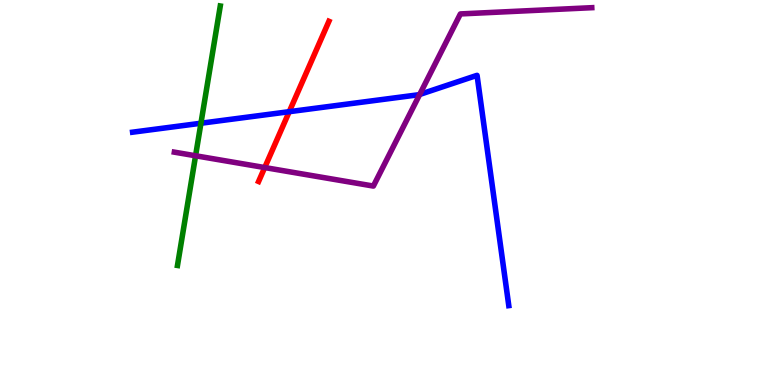[{'lines': ['blue', 'red'], 'intersections': [{'x': 3.73, 'y': 7.1}]}, {'lines': ['green', 'red'], 'intersections': []}, {'lines': ['purple', 'red'], 'intersections': [{'x': 3.42, 'y': 5.65}]}, {'lines': ['blue', 'green'], 'intersections': [{'x': 2.59, 'y': 6.8}]}, {'lines': ['blue', 'purple'], 'intersections': [{'x': 5.42, 'y': 7.55}]}, {'lines': ['green', 'purple'], 'intersections': [{'x': 2.52, 'y': 5.95}]}]